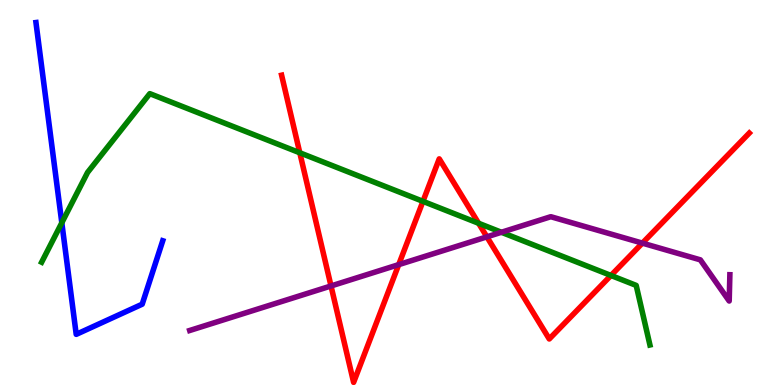[{'lines': ['blue', 'red'], 'intersections': []}, {'lines': ['green', 'red'], 'intersections': [{'x': 3.87, 'y': 6.03}, {'x': 5.46, 'y': 4.77}, {'x': 6.18, 'y': 4.2}, {'x': 7.88, 'y': 2.85}]}, {'lines': ['purple', 'red'], 'intersections': [{'x': 4.27, 'y': 2.57}, {'x': 5.14, 'y': 3.13}, {'x': 6.28, 'y': 3.85}, {'x': 8.29, 'y': 3.69}]}, {'lines': ['blue', 'green'], 'intersections': [{'x': 0.798, 'y': 4.21}]}, {'lines': ['blue', 'purple'], 'intersections': []}, {'lines': ['green', 'purple'], 'intersections': [{'x': 6.47, 'y': 3.97}]}]